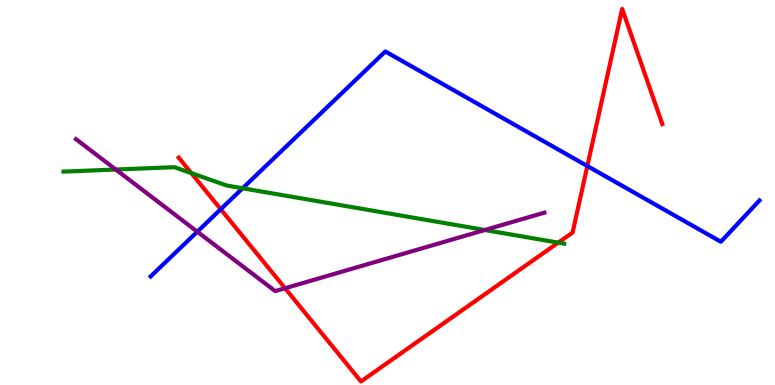[{'lines': ['blue', 'red'], 'intersections': [{'x': 2.85, 'y': 4.57}, {'x': 7.58, 'y': 5.69}]}, {'lines': ['green', 'red'], 'intersections': [{'x': 2.47, 'y': 5.5}, {'x': 7.2, 'y': 3.7}]}, {'lines': ['purple', 'red'], 'intersections': [{'x': 3.68, 'y': 2.51}]}, {'lines': ['blue', 'green'], 'intersections': [{'x': 3.13, 'y': 5.11}]}, {'lines': ['blue', 'purple'], 'intersections': [{'x': 2.55, 'y': 3.98}]}, {'lines': ['green', 'purple'], 'intersections': [{'x': 1.49, 'y': 5.6}, {'x': 6.26, 'y': 4.03}]}]